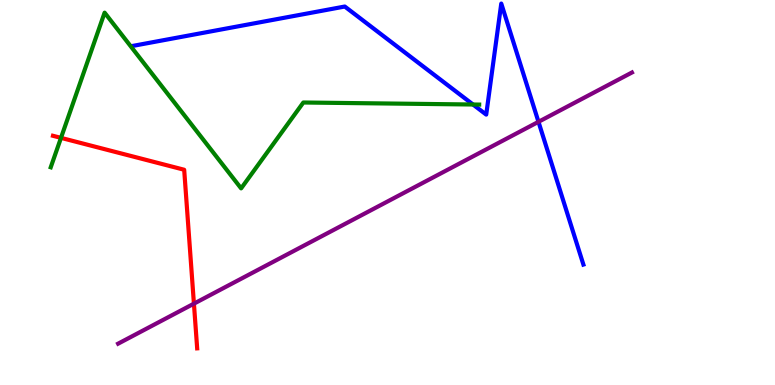[{'lines': ['blue', 'red'], 'intersections': []}, {'lines': ['green', 'red'], 'intersections': [{'x': 0.787, 'y': 6.42}]}, {'lines': ['purple', 'red'], 'intersections': [{'x': 2.5, 'y': 2.11}]}, {'lines': ['blue', 'green'], 'intersections': [{'x': 6.1, 'y': 7.29}]}, {'lines': ['blue', 'purple'], 'intersections': [{'x': 6.95, 'y': 6.84}]}, {'lines': ['green', 'purple'], 'intersections': []}]